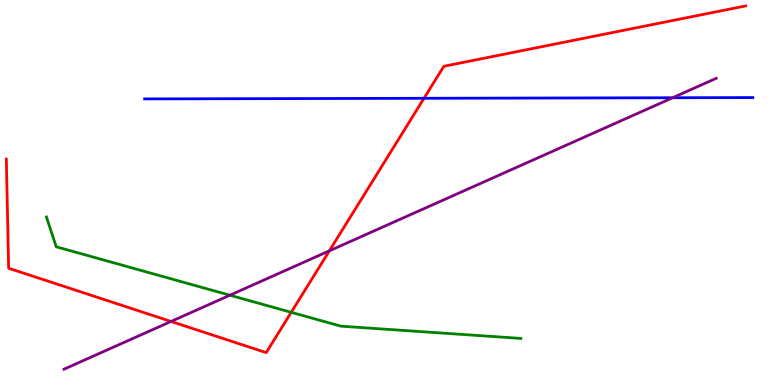[{'lines': ['blue', 'red'], 'intersections': [{'x': 5.47, 'y': 7.45}]}, {'lines': ['green', 'red'], 'intersections': [{'x': 3.76, 'y': 1.89}]}, {'lines': ['purple', 'red'], 'intersections': [{'x': 2.21, 'y': 1.65}, {'x': 4.25, 'y': 3.48}]}, {'lines': ['blue', 'green'], 'intersections': []}, {'lines': ['blue', 'purple'], 'intersections': [{'x': 8.68, 'y': 7.46}]}, {'lines': ['green', 'purple'], 'intersections': [{'x': 2.97, 'y': 2.33}]}]